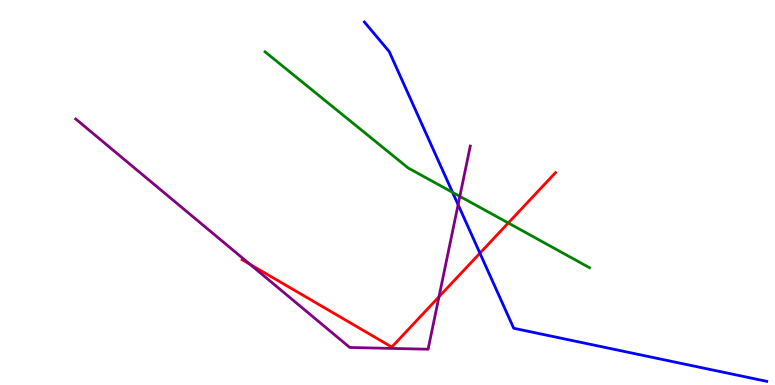[{'lines': ['blue', 'red'], 'intersections': [{'x': 6.19, 'y': 3.42}]}, {'lines': ['green', 'red'], 'intersections': [{'x': 6.56, 'y': 4.21}]}, {'lines': ['purple', 'red'], 'intersections': [{'x': 3.23, 'y': 3.13}, {'x': 5.66, 'y': 2.29}]}, {'lines': ['blue', 'green'], 'intersections': [{'x': 5.84, 'y': 5.0}]}, {'lines': ['blue', 'purple'], 'intersections': [{'x': 5.91, 'y': 4.68}]}, {'lines': ['green', 'purple'], 'intersections': [{'x': 5.93, 'y': 4.9}]}]